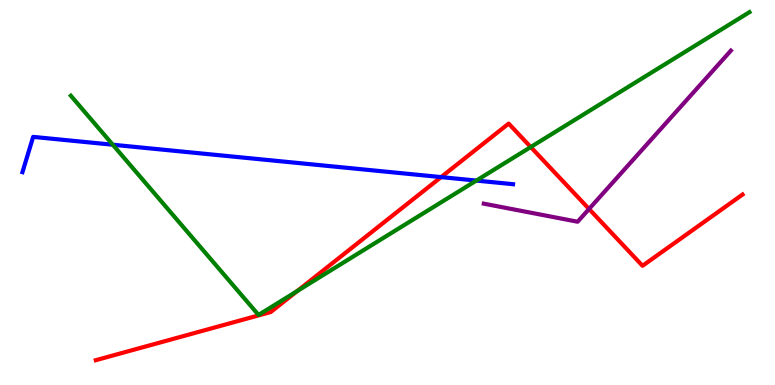[{'lines': ['blue', 'red'], 'intersections': [{'x': 5.69, 'y': 5.4}]}, {'lines': ['green', 'red'], 'intersections': [{'x': 3.83, 'y': 2.44}, {'x': 6.85, 'y': 6.18}]}, {'lines': ['purple', 'red'], 'intersections': [{'x': 7.6, 'y': 4.57}]}, {'lines': ['blue', 'green'], 'intersections': [{'x': 1.46, 'y': 6.24}, {'x': 6.15, 'y': 5.31}]}, {'lines': ['blue', 'purple'], 'intersections': []}, {'lines': ['green', 'purple'], 'intersections': []}]